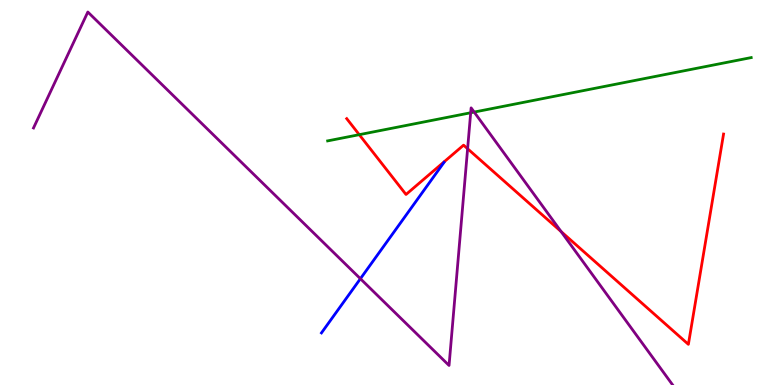[{'lines': ['blue', 'red'], 'intersections': []}, {'lines': ['green', 'red'], 'intersections': [{'x': 4.64, 'y': 6.5}]}, {'lines': ['purple', 'red'], 'intersections': [{'x': 6.03, 'y': 6.14}, {'x': 7.24, 'y': 3.99}]}, {'lines': ['blue', 'green'], 'intersections': []}, {'lines': ['blue', 'purple'], 'intersections': [{'x': 4.65, 'y': 2.76}]}, {'lines': ['green', 'purple'], 'intersections': [{'x': 6.07, 'y': 7.07}, {'x': 6.12, 'y': 7.09}]}]